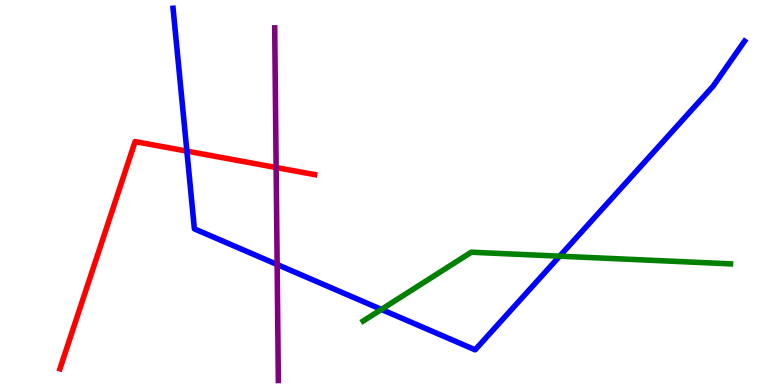[{'lines': ['blue', 'red'], 'intersections': [{'x': 2.41, 'y': 6.07}]}, {'lines': ['green', 'red'], 'intersections': []}, {'lines': ['purple', 'red'], 'intersections': [{'x': 3.56, 'y': 5.65}]}, {'lines': ['blue', 'green'], 'intersections': [{'x': 4.92, 'y': 1.96}, {'x': 7.22, 'y': 3.35}]}, {'lines': ['blue', 'purple'], 'intersections': [{'x': 3.58, 'y': 3.13}]}, {'lines': ['green', 'purple'], 'intersections': []}]